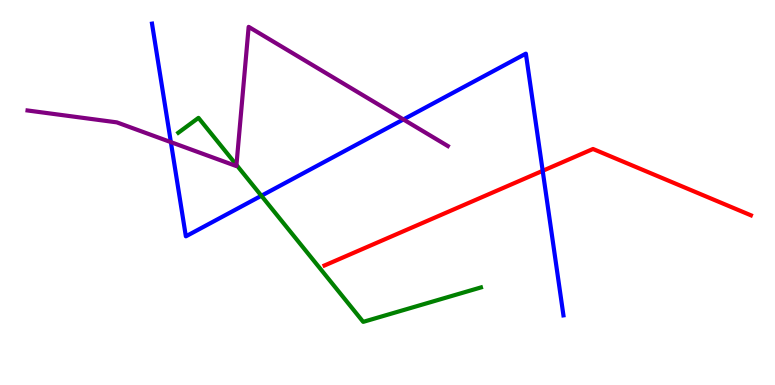[{'lines': ['blue', 'red'], 'intersections': [{'x': 7.0, 'y': 5.56}]}, {'lines': ['green', 'red'], 'intersections': []}, {'lines': ['purple', 'red'], 'intersections': []}, {'lines': ['blue', 'green'], 'intersections': [{'x': 3.37, 'y': 4.92}]}, {'lines': ['blue', 'purple'], 'intersections': [{'x': 2.2, 'y': 6.31}, {'x': 5.21, 'y': 6.9}]}, {'lines': ['green', 'purple'], 'intersections': [{'x': 3.05, 'y': 5.72}]}]